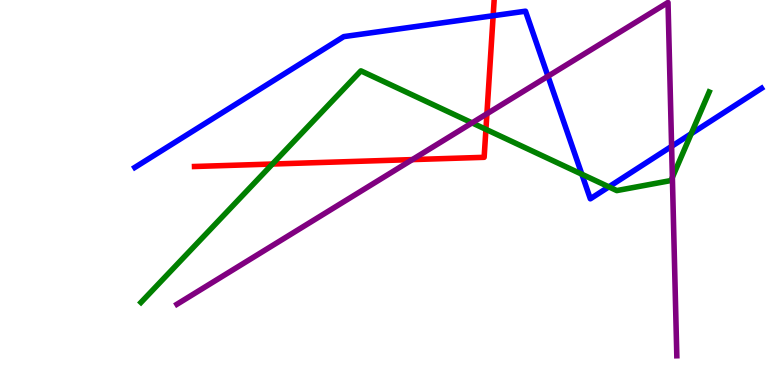[{'lines': ['blue', 'red'], 'intersections': [{'x': 6.36, 'y': 9.59}]}, {'lines': ['green', 'red'], 'intersections': [{'x': 3.51, 'y': 5.74}, {'x': 6.27, 'y': 6.64}]}, {'lines': ['purple', 'red'], 'intersections': [{'x': 5.32, 'y': 5.85}, {'x': 6.28, 'y': 7.05}]}, {'lines': ['blue', 'green'], 'intersections': [{'x': 7.51, 'y': 5.47}, {'x': 7.86, 'y': 5.15}, {'x': 8.92, 'y': 6.53}]}, {'lines': ['blue', 'purple'], 'intersections': [{'x': 7.07, 'y': 8.02}, {'x': 8.67, 'y': 6.2}]}, {'lines': ['green', 'purple'], 'intersections': [{'x': 6.09, 'y': 6.81}, {'x': 8.68, 'y': 5.39}]}]